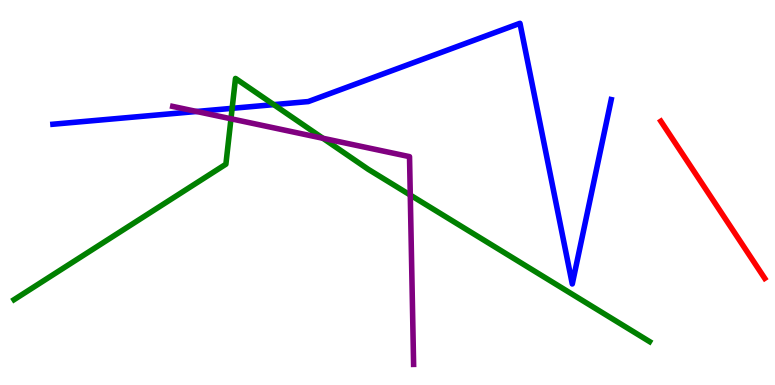[{'lines': ['blue', 'red'], 'intersections': []}, {'lines': ['green', 'red'], 'intersections': []}, {'lines': ['purple', 'red'], 'intersections': []}, {'lines': ['blue', 'green'], 'intersections': [{'x': 3.0, 'y': 7.19}, {'x': 3.53, 'y': 7.28}]}, {'lines': ['blue', 'purple'], 'intersections': [{'x': 2.54, 'y': 7.1}]}, {'lines': ['green', 'purple'], 'intersections': [{'x': 2.98, 'y': 6.91}, {'x': 4.17, 'y': 6.41}, {'x': 5.29, 'y': 4.93}]}]